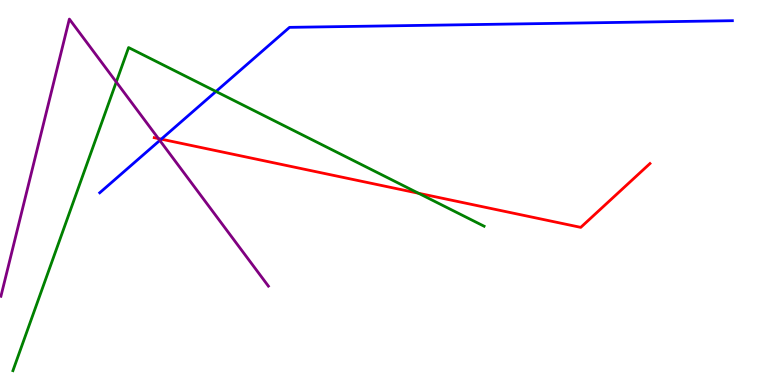[{'lines': ['blue', 'red'], 'intersections': [{'x': 2.08, 'y': 6.39}]}, {'lines': ['green', 'red'], 'intersections': [{'x': 5.4, 'y': 4.98}]}, {'lines': ['purple', 'red'], 'intersections': [{'x': 2.04, 'y': 6.4}]}, {'lines': ['blue', 'green'], 'intersections': [{'x': 2.79, 'y': 7.62}]}, {'lines': ['blue', 'purple'], 'intersections': [{'x': 2.06, 'y': 6.35}]}, {'lines': ['green', 'purple'], 'intersections': [{'x': 1.5, 'y': 7.87}]}]